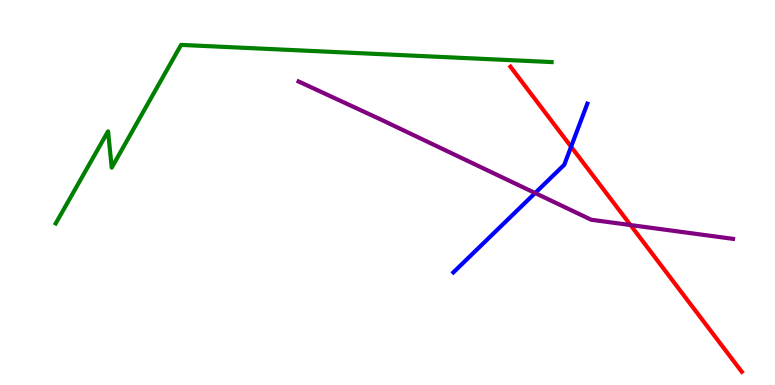[{'lines': ['blue', 'red'], 'intersections': [{'x': 7.37, 'y': 6.19}]}, {'lines': ['green', 'red'], 'intersections': []}, {'lines': ['purple', 'red'], 'intersections': [{'x': 8.14, 'y': 4.15}]}, {'lines': ['blue', 'green'], 'intersections': []}, {'lines': ['blue', 'purple'], 'intersections': [{'x': 6.9, 'y': 4.99}]}, {'lines': ['green', 'purple'], 'intersections': []}]